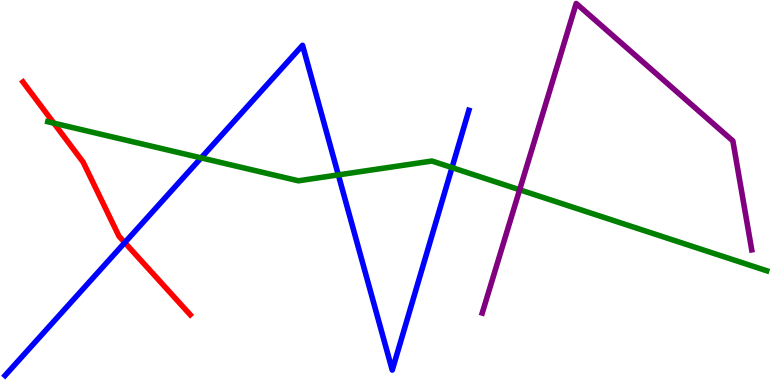[{'lines': ['blue', 'red'], 'intersections': [{'x': 1.61, 'y': 3.7}]}, {'lines': ['green', 'red'], 'intersections': [{'x': 0.695, 'y': 6.8}]}, {'lines': ['purple', 'red'], 'intersections': []}, {'lines': ['blue', 'green'], 'intersections': [{'x': 2.6, 'y': 5.9}, {'x': 4.37, 'y': 5.46}, {'x': 5.83, 'y': 5.65}]}, {'lines': ['blue', 'purple'], 'intersections': []}, {'lines': ['green', 'purple'], 'intersections': [{'x': 6.71, 'y': 5.07}]}]